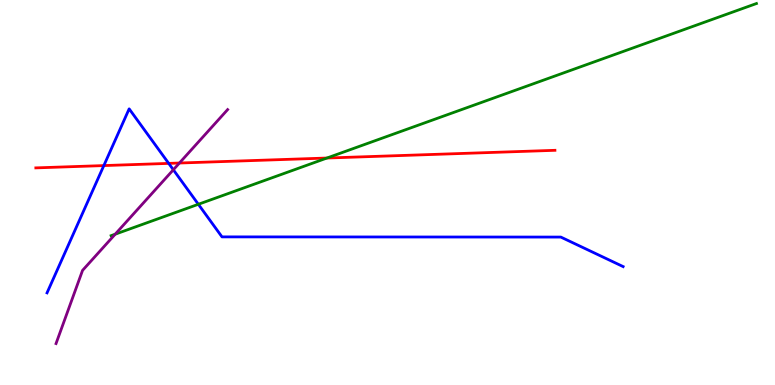[{'lines': ['blue', 'red'], 'intersections': [{'x': 1.34, 'y': 5.7}, {'x': 2.18, 'y': 5.76}]}, {'lines': ['green', 'red'], 'intersections': [{'x': 4.22, 'y': 5.9}]}, {'lines': ['purple', 'red'], 'intersections': [{'x': 2.32, 'y': 5.77}]}, {'lines': ['blue', 'green'], 'intersections': [{'x': 2.56, 'y': 4.69}]}, {'lines': ['blue', 'purple'], 'intersections': [{'x': 2.24, 'y': 5.59}]}, {'lines': ['green', 'purple'], 'intersections': [{'x': 1.49, 'y': 3.92}]}]